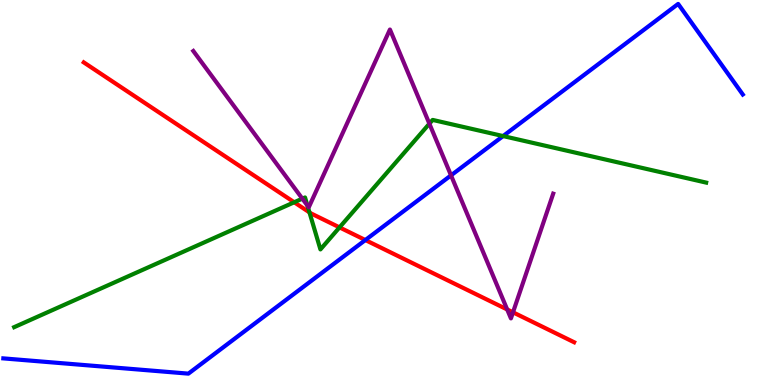[{'lines': ['blue', 'red'], 'intersections': [{'x': 4.71, 'y': 3.77}]}, {'lines': ['green', 'red'], 'intersections': [{'x': 3.8, 'y': 4.75}, {'x': 3.99, 'y': 4.48}, {'x': 4.38, 'y': 4.09}]}, {'lines': ['purple', 'red'], 'intersections': [{'x': 6.54, 'y': 1.96}, {'x': 6.62, 'y': 1.89}]}, {'lines': ['blue', 'green'], 'intersections': [{'x': 6.49, 'y': 6.47}]}, {'lines': ['blue', 'purple'], 'intersections': [{'x': 5.82, 'y': 5.44}]}, {'lines': ['green', 'purple'], 'intersections': [{'x': 3.9, 'y': 4.84}, {'x': 3.97, 'y': 4.66}, {'x': 5.54, 'y': 6.79}]}]